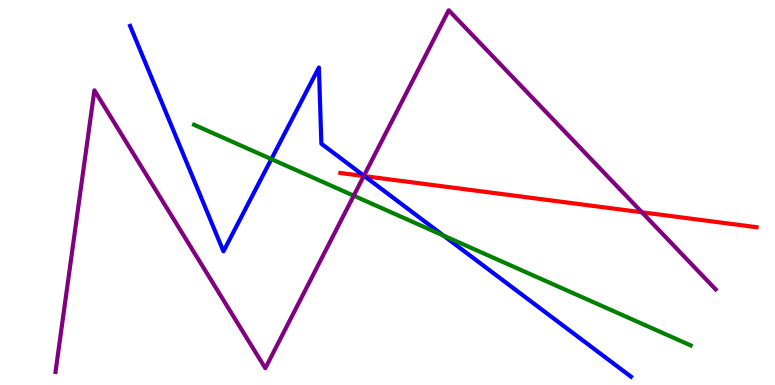[{'lines': ['blue', 'red'], 'intersections': [{'x': 4.7, 'y': 5.42}]}, {'lines': ['green', 'red'], 'intersections': []}, {'lines': ['purple', 'red'], 'intersections': [{'x': 4.69, 'y': 5.43}, {'x': 8.28, 'y': 4.49}]}, {'lines': ['blue', 'green'], 'intersections': [{'x': 3.5, 'y': 5.87}, {'x': 5.72, 'y': 3.88}]}, {'lines': ['blue', 'purple'], 'intersections': [{'x': 4.7, 'y': 5.44}]}, {'lines': ['green', 'purple'], 'intersections': [{'x': 4.56, 'y': 4.92}]}]